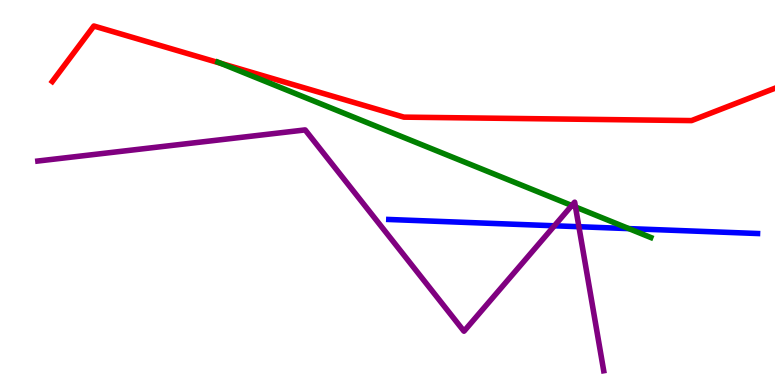[{'lines': ['blue', 'red'], 'intersections': []}, {'lines': ['green', 'red'], 'intersections': [{'x': 2.85, 'y': 8.36}]}, {'lines': ['purple', 'red'], 'intersections': []}, {'lines': ['blue', 'green'], 'intersections': [{'x': 8.11, 'y': 4.06}]}, {'lines': ['blue', 'purple'], 'intersections': [{'x': 7.15, 'y': 4.14}, {'x': 7.47, 'y': 4.11}]}, {'lines': ['green', 'purple'], 'intersections': [{'x': 7.38, 'y': 4.66}, {'x': 7.43, 'y': 4.62}]}]